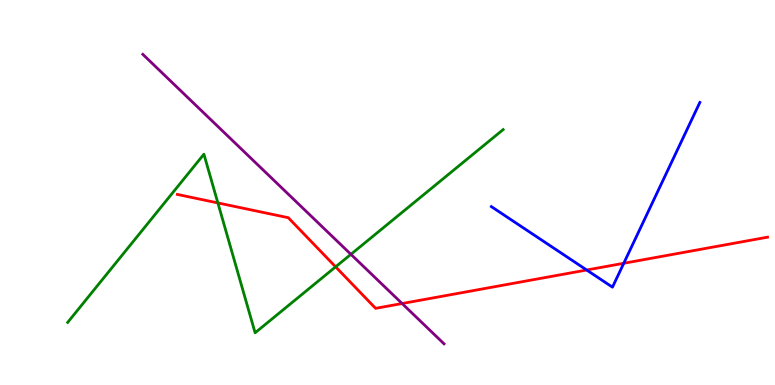[{'lines': ['blue', 'red'], 'intersections': [{'x': 7.57, 'y': 2.99}, {'x': 8.05, 'y': 3.16}]}, {'lines': ['green', 'red'], 'intersections': [{'x': 2.81, 'y': 4.73}, {'x': 4.33, 'y': 3.07}]}, {'lines': ['purple', 'red'], 'intersections': [{'x': 5.19, 'y': 2.12}]}, {'lines': ['blue', 'green'], 'intersections': []}, {'lines': ['blue', 'purple'], 'intersections': []}, {'lines': ['green', 'purple'], 'intersections': [{'x': 4.53, 'y': 3.39}]}]